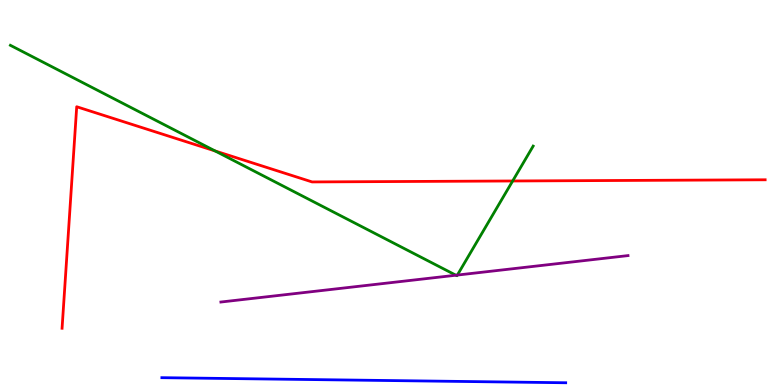[{'lines': ['blue', 'red'], 'intersections': []}, {'lines': ['green', 'red'], 'intersections': [{'x': 2.78, 'y': 6.08}, {'x': 6.61, 'y': 5.3}]}, {'lines': ['purple', 'red'], 'intersections': []}, {'lines': ['blue', 'green'], 'intersections': []}, {'lines': ['blue', 'purple'], 'intersections': []}, {'lines': ['green', 'purple'], 'intersections': [{'x': 5.88, 'y': 2.85}, {'x': 5.9, 'y': 2.86}]}]